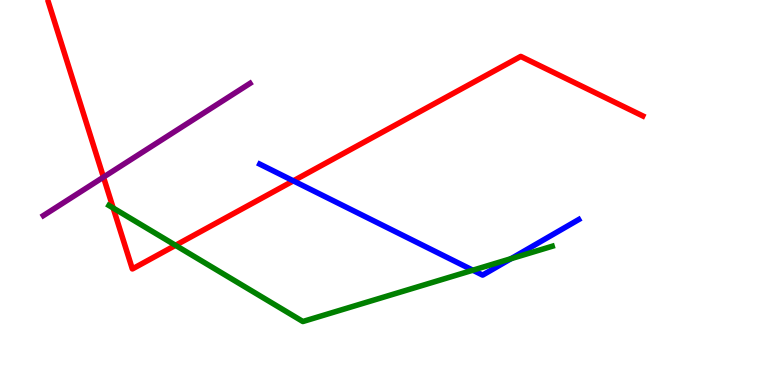[{'lines': ['blue', 'red'], 'intersections': [{'x': 3.79, 'y': 5.3}]}, {'lines': ['green', 'red'], 'intersections': [{'x': 1.46, 'y': 4.6}, {'x': 2.26, 'y': 3.63}]}, {'lines': ['purple', 'red'], 'intersections': [{'x': 1.34, 'y': 5.4}]}, {'lines': ['blue', 'green'], 'intersections': [{'x': 6.1, 'y': 2.98}, {'x': 6.59, 'y': 3.28}]}, {'lines': ['blue', 'purple'], 'intersections': []}, {'lines': ['green', 'purple'], 'intersections': []}]